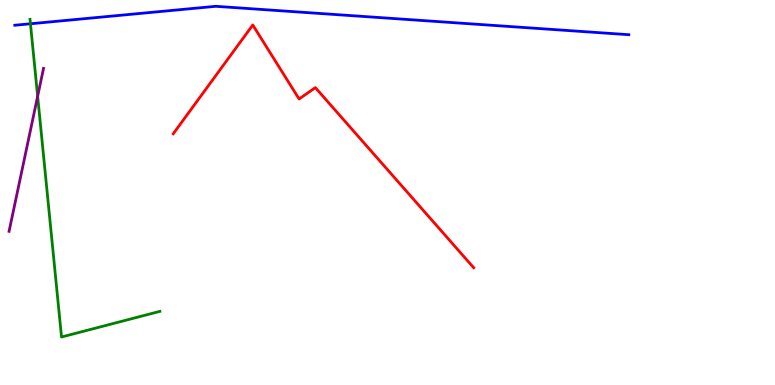[{'lines': ['blue', 'red'], 'intersections': []}, {'lines': ['green', 'red'], 'intersections': []}, {'lines': ['purple', 'red'], 'intersections': []}, {'lines': ['blue', 'green'], 'intersections': [{'x': 0.393, 'y': 9.38}]}, {'lines': ['blue', 'purple'], 'intersections': []}, {'lines': ['green', 'purple'], 'intersections': [{'x': 0.486, 'y': 7.5}]}]